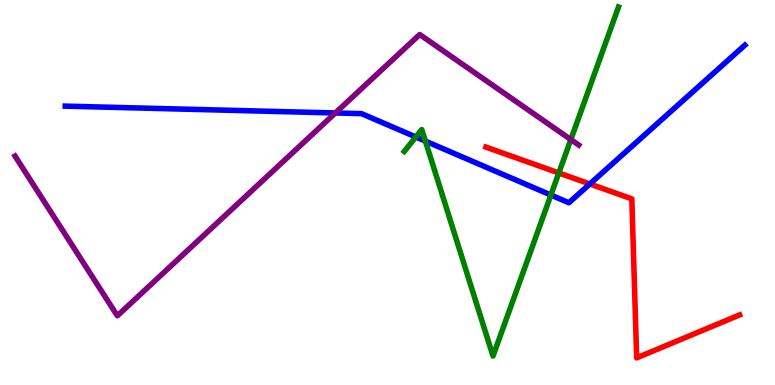[{'lines': ['blue', 'red'], 'intersections': [{'x': 7.61, 'y': 5.22}]}, {'lines': ['green', 'red'], 'intersections': [{'x': 7.21, 'y': 5.51}]}, {'lines': ['purple', 'red'], 'intersections': []}, {'lines': ['blue', 'green'], 'intersections': [{'x': 5.37, 'y': 6.44}, {'x': 5.49, 'y': 6.34}, {'x': 7.11, 'y': 4.93}]}, {'lines': ['blue', 'purple'], 'intersections': [{'x': 4.33, 'y': 7.07}]}, {'lines': ['green', 'purple'], 'intersections': [{'x': 7.37, 'y': 6.37}]}]